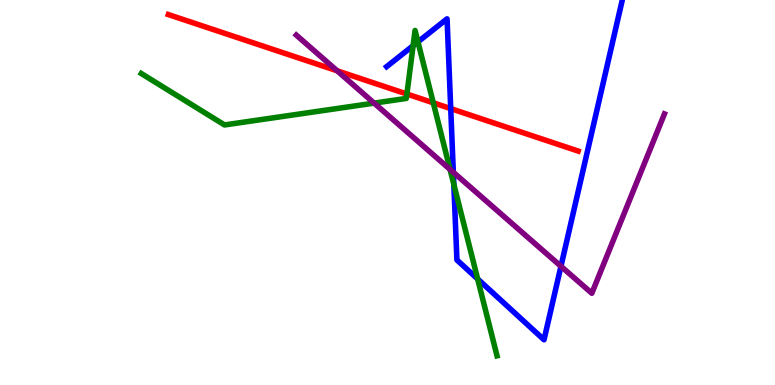[{'lines': ['blue', 'red'], 'intersections': [{'x': 5.82, 'y': 7.18}]}, {'lines': ['green', 'red'], 'intersections': [{'x': 5.25, 'y': 7.56}, {'x': 5.59, 'y': 7.33}]}, {'lines': ['purple', 'red'], 'intersections': [{'x': 4.35, 'y': 8.16}]}, {'lines': ['blue', 'green'], 'intersections': [{'x': 5.33, 'y': 8.81}, {'x': 5.39, 'y': 8.91}, {'x': 5.86, 'y': 5.21}, {'x': 6.16, 'y': 2.75}]}, {'lines': ['blue', 'purple'], 'intersections': [{'x': 5.85, 'y': 5.53}, {'x': 7.24, 'y': 3.08}]}, {'lines': ['green', 'purple'], 'intersections': [{'x': 4.83, 'y': 7.32}, {'x': 5.81, 'y': 5.6}]}]